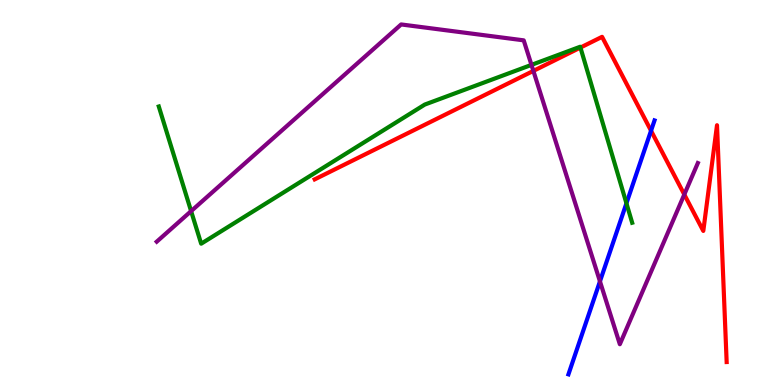[{'lines': ['blue', 'red'], 'intersections': [{'x': 8.4, 'y': 6.6}]}, {'lines': ['green', 'red'], 'intersections': [{'x': 7.49, 'y': 8.76}]}, {'lines': ['purple', 'red'], 'intersections': [{'x': 6.88, 'y': 8.16}, {'x': 8.83, 'y': 4.95}]}, {'lines': ['blue', 'green'], 'intersections': [{'x': 8.08, 'y': 4.72}]}, {'lines': ['blue', 'purple'], 'intersections': [{'x': 7.74, 'y': 2.69}]}, {'lines': ['green', 'purple'], 'intersections': [{'x': 2.47, 'y': 4.52}, {'x': 6.86, 'y': 8.31}]}]